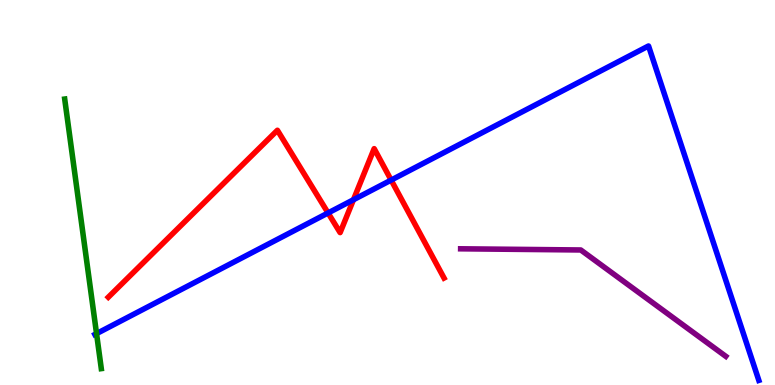[{'lines': ['blue', 'red'], 'intersections': [{'x': 4.23, 'y': 4.47}, {'x': 4.56, 'y': 4.81}, {'x': 5.05, 'y': 5.32}]}, {'lines': ['green', 'red'], 'intersections': []}, {'lines': ['purple', 'red'], 'intersections': []}, {'lines': ['blue', 'green'], 'intersections': [{'x': 1.25, 'y': 1.33}]}, {'lines': ['blue', 'purple'], 'intersections': []}, {'lines': ['green', 'purple'], 'intersections': []}]